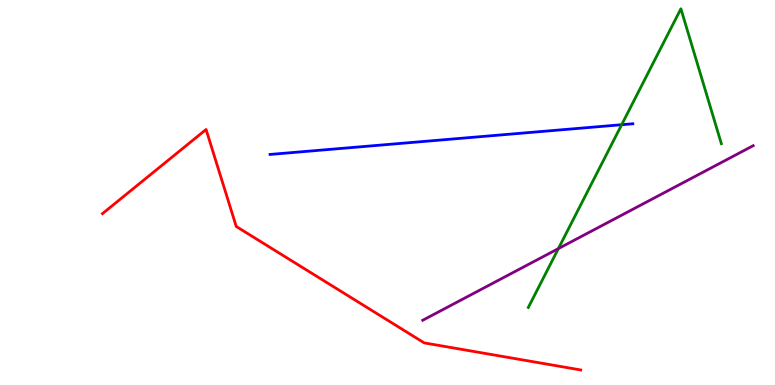[{'lines': ['blue', 'red'], 'intersections': []}, {'lines': ['green', 'red'], 'intersections': []}, {'lines': ['purple', 'red'], 'intersections': []}, {'lines': ['blue', 'green'], 'intersections': [{'x': 8.02, 'y': 6.76}]}, {'lines': ['blue', 'purple'], 'intersections': []}, {'lines': ['green', 'purple'], 'intersections': [{'x': 7.2, 'y': 3.54}]}]